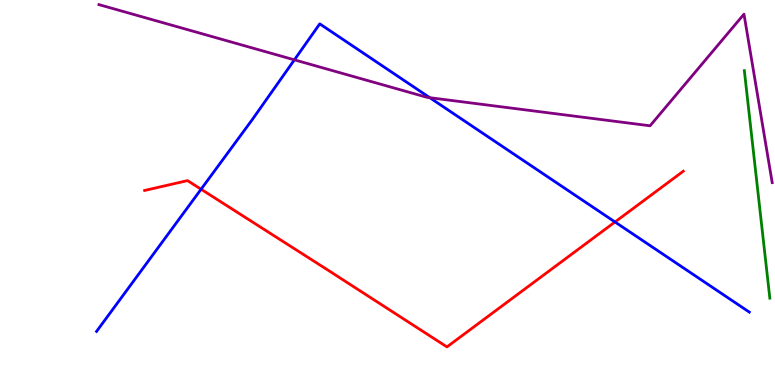[{'lines': ['blue', 'red'], 'intersections': [{'x': 2.59, 'y': 5.08}, {'x': 7.94, 'y': 4.23}]}, {'lines': ['green', 'red'], 'intersections': []}, {'lines': ['purple', 'red'], 'intersections': []}, {'lines': ['blue', 'green'], 'intersections': []}, {'lines': ['blue', 'purple'], 'intersections': [{'x': 3.8, 'y': 8.45}, {'x': 5.55, 'y': 7.46}]}, {'lines': ['green', 'purple'], 'intersections': []}]